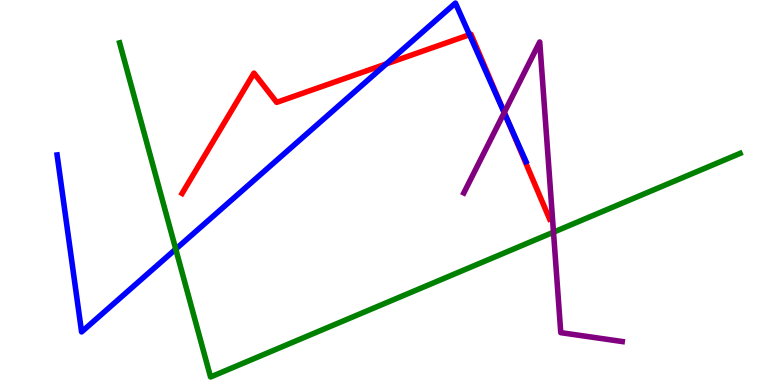[{'lines': ['blue', 'red'], 'intersections': [{'x': 4.98, 'y': 8.34}, {'x': 6.06, 'y': 9.1}, {'x': 6.54, 'y': 6.9}]}, {'lines': ['green', 'red'], 'intersections': []}, {'lines': ['purple', 'red'], 'intersections': [{'x': 6.51, 'y': 7.08}]}, {'lines': ['blue', 'green'], 'intersections': [{'x': 2.27, 'y': 3.53}]}, {'lines': ['blue', 'purple'], 'intersections': [{'x': 6.51, 'y': 7.07}]}, {'lines': ['green', 'purple'], 'intersections': [{'x': 7.14, 'y': 3.97}]}]